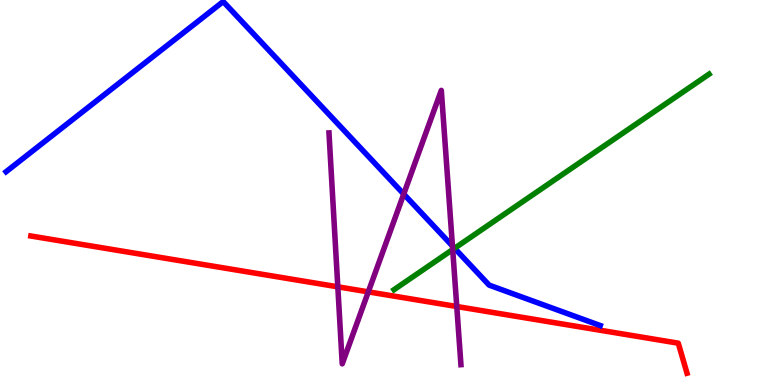[{'lines': ['blue', 'red'], 'intersections': []}, {'lines': ['green', 'red'], 'intersections': []}, {'lines': ['purple', 'red'], 'intersections': [{'x': 4.36, 'y': 2.55}, {'x': 4.75, 'y': 2.42}, {'x': 5.89, 'y': 2.04}]}, {'lines': ['blue', 'green'], 'intersections': [{'x': 5.87, 'y': 3.55}]}, {'lines': ['blue', 'purple'], 'intersections': [{'x': 5.21, 'y': 4.96}, {'x': 5.84, 'y': 3.61}]}, {'lines': ['green', 'purple'], 'intersections': [{'x': 5.84, 'y': 3.52}]}]